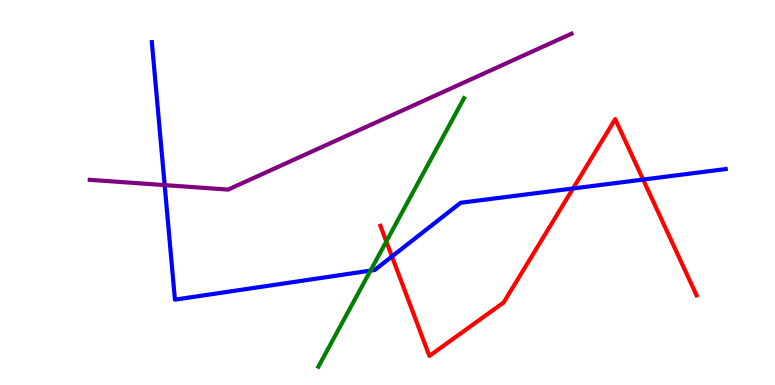[{'lines': ['blue', 'red'], 'intersections': [{'x': 5.06, 'y': 3.34}, {'x': 7.39, 'y': 5.1}, {'x': 8.3, 'y': 5.34}]}, {'lines': ['green', 'red'], 'intersections': [{'x': 4.98, 'y': 3.73}]}, {'lines': ['purple', 'red'], 'intersections': []}, {'lines': ['blue', 'green'], 'intersections': [{'x': 4.78, 'y': 2.97}]}, {'lines': ['blue', 'purple'], 'intersections': [{'x': 2.12, 'y': 5.19}]}, {'lines': ['green', 'purple'], 'intersections': []}]